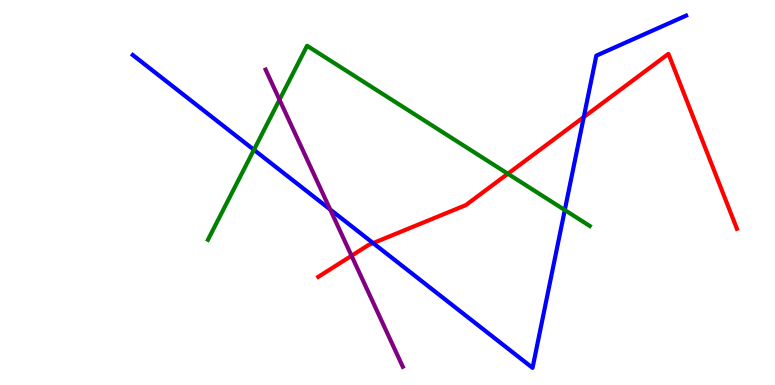[{'lines': ['blue', 'red'], 'intersections': [{'x': 4.81, 'y': 3.69}, {'x': 7.53, 'y': 6.96}]}, {'lines': ['green', 'red'], 'intersections': [{'x': 6.55, 'y': 5.49}]}, {'lines': ['purple', 'red'], 'intersections': [{'x': 4.54, 'y': 3.36}]}, {'lines': ['blue', 'green'], 'intersections': [{'x': 3.28, 'y': 6.11}, {'x': 7.29, 'y': 4.54}]}, {'lines': ['blue', 'purple'], 'intersections': [{'x': 4.26, 'y': 4.56}]}, {'lines': ['green', 'purple'], 'intersections': [{'x': 3.61, 'y': 7.41}]}]